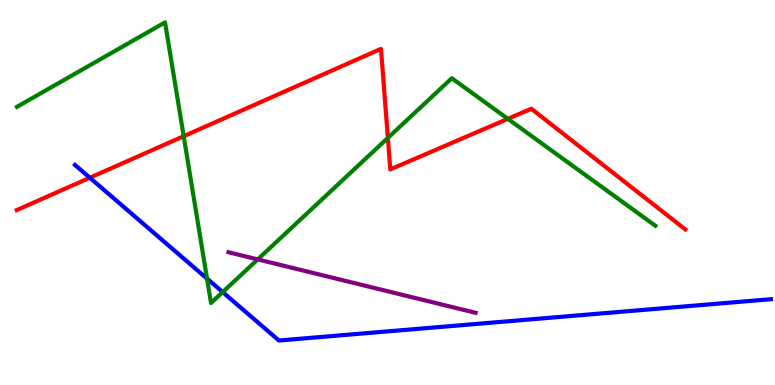[{'lines': ['blue', 'red'], 'intersections': [{'x': 1.16, 'y': 5.38}]}, {'lines': ['green', 'red'], 'intersections': [{'x': 2.37, 'y': 6.46}, {'x': 5.0, 'y': 6.42}, {'x': 6.55, 'y': 6.91}]}, {'lines': ['purple', 'red'], 'intersections': []}, {'lines': ['blue', 'green'], 'intersections': [{'x': 2.67, 'y': 2.76}, {'x': 2.87, 'y': 2.41}]}, {'lines': ['blue', 'purple'], 'intersections': []}, {'lines': ['green', 'purple'], 'intersections': [{'x': 3.33, 'y': 3.26}]}]